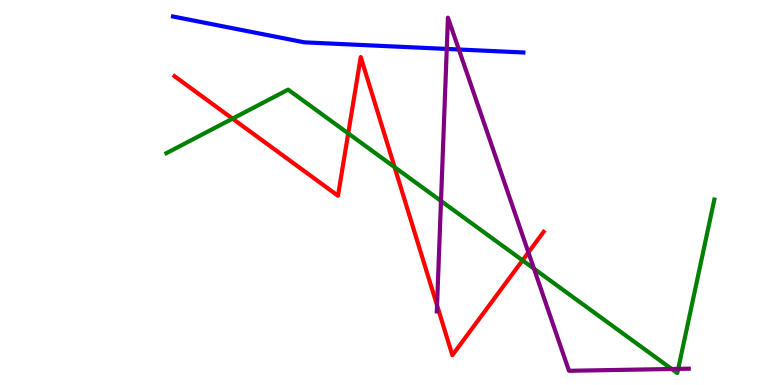[{'lines': ['blue', 'red'], 'intersections': []}, {'lines': ['green', 'red'], 'intersections': [{'x': 3.0, 'y': 6.92}, {'x': 4.49, 'y': 6.54}, {'x': 5.09, 'y': 5.66}, {'x': 6.74, 'y': 3.24}]}, {'lines': ['purple', 'red'], 'intersections': [{'x': 5.64, 'y': 2.07}, {'x': 6.82, 'y': 3.44}]}, {'lines': ['blue', 'green'], 'intersections': []}, {'lines': ['blue', 'purple'], 'intersections': [{'x': 5.76, 'y': 8.73}, {'x': 5.92, 'y': 8.71}]}, {'lines': ['green', 'purple'], 'intersections': [{'x': 5.69, 'y': 4.78}, {'x': 6.89, 'y': 3.02}, {'x': 8.67, 'y': 0.416}, {'x': 8.75, 'y': 0.419}]}]